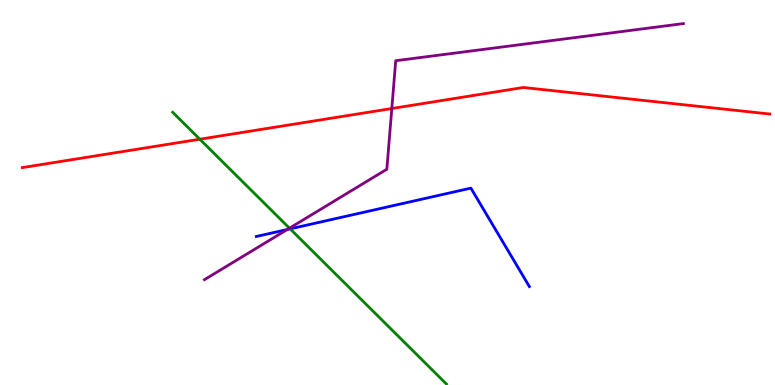[{'lines': ['blue', 'red'], 'intersections': []}, {'lines': ['green', 'red'], 'intersections': [{'x': 2.58, 'y': 6.38}]}, {'lines': ['purple', 'red'], 'intersections': [{'x': 5.06, 'y': 7.18}]}, {'lines': ['blue', 'green'], 'intersections': [{'x': 3.74, 'y': 4.06}]}, {'lines': ['blue', 'purple'], 'intersections': [{'x': 3.71, 'y': 4.04}]}, {'lines': ['green', 'purple'], 'intersections': [{'x': 3.73, 'y': 4.07}]}]